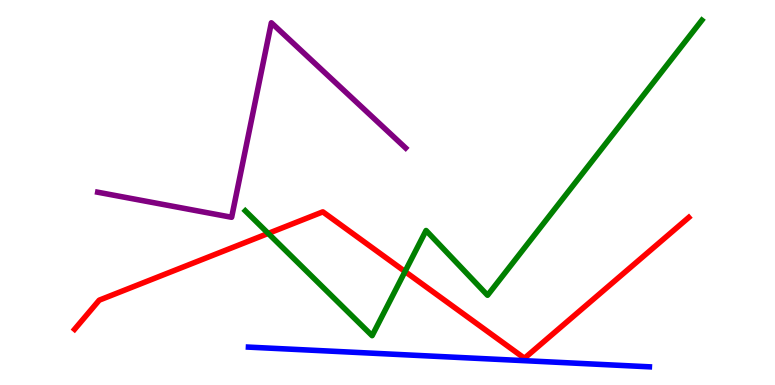[{'lines': ['blue', 'red'], 'intersections': []}, {'lines': ['green', 'red'], 'intersections': [{'x': 3.46, 'y': 3.94}, {'x': 5.23, 'y': 2.95}]}, {'lines': ['purple', 'red'], 'intersections': []}, {'lines': ['blue', 'green'], 'intersections': []}, {'lines': ['blue', 'purple'], 'intersections': []}, {'lines': ['green', 'purple'], 'intersections': []}]